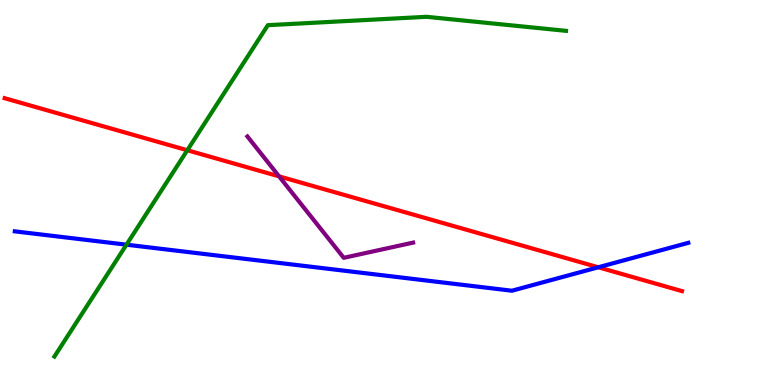[{'lines': ['blue', 'red'], 'intersections': [{'x': 7.72, 'y': 3.06}]}, {'lines': ['green', 'red'], 'intersections': [{'x': 2.42, 'y': 6.1}]}, {'lines': ['purple', 'red'], 'intersections': [{'x': 3.6, 'y': 5.42}]}, {'lines': ['blue', 'green'], 'intersections': [{'x': 1.63, 'y': 3.64}]}, {'lines': ['blue', 'purple'], 'intersections': []}, {'lines': ['green', 'purple'], 'intersections': []}]